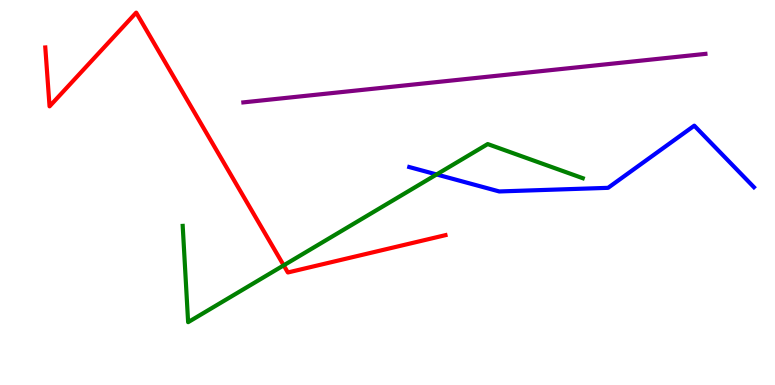[{'lines': ['blue', 'red'], 'intersections': []}, {'lines': ['green', 'red'], 'intersections': [{'x': 3.66, 'y': 3.11}]}, {'lines': ['purple', 'red'], 'intersections': []}, {'lines': ['blue', 'green'], 'intersections': [{'x': 5.63, 'y': 5.47}]}, {'lines': ['blue', 'purple'], 'intersections': []}, {'lines': ['green', 'purple'], 'intersections': []}]